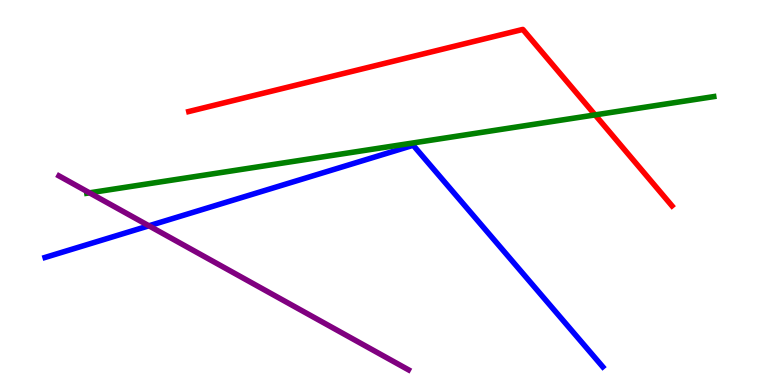[{'lines': ['blue', 'red'], 'intersections': []}, {'lines': ['green', 'red'], 'intersections': [{'x': 7.68, 'y': 7.02}]}, {'lines': ['purple', 'red'], 'intersections': []}, {'lines': ['blue', 'green'], 'intersections': []}, {'lines': ['blue', 'purple'], 'intersections': [{'x': 1.92, 'y': 4.14}]}, {'lines': ['green', 'purple'], 'intersections': [{'x': 1.15, 'y': 4.99}]}]